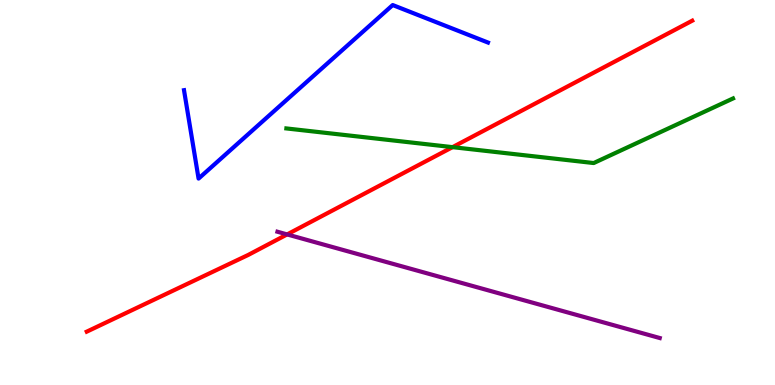[{'lines': ['blue', 'red'], 'intersections': []}, {'lines': ['green', 'red'], 'intersections': [{'x': 5.84, 'y': 6.18}]}, {'lines': ['purple', 'red'], 'intersections': [{'x': 3.7, 'y': 3.91}]}, {'lines': ['blue', 'green'], 'intersections': []}, {'lines': ['blue', 'purple'], 'intersections': []}, {'lines': ['green', 'purple'], 'intersections': []}]